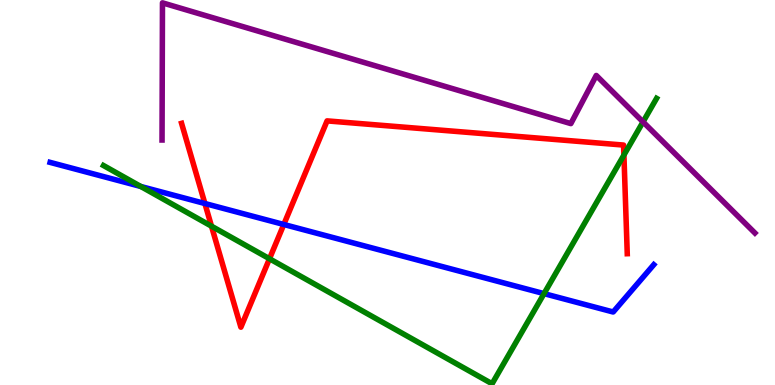[{'lines': ['blue', 'red'], 'intersections': [{'x': 2.64, 'y': 4.71}, {'x': 3.66, 'y': 4.17}]}, {'lines': ['green', 'red'], 'intersections': [{'x': 2.73, 'y': 4.13}, {'x': 3.48, 'y': 3.28}, {'x': 8.05, 'y': 5.97}]}, {'lines': ['purple', 'red'], 'intersections': []}, {'lines': ['blue', 'green'], 'intersections': [{'x': 1.82, 'y': 5.16}, {'x': 7.02, 'y': 2.37}]}, {'lines': ['blue', 'purple'], 'intersections': []}, {'lines': ['green', 'purple'], 'intersections': [{'x': 8.3, 'y': 6.83}]}]